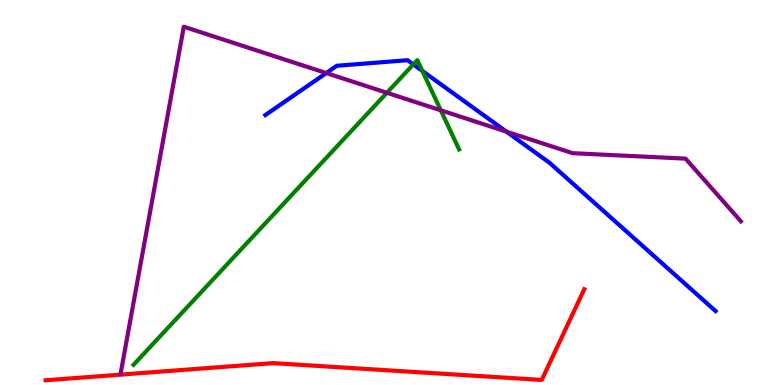[{'lines': ['blue', 'red'], 'intersections': []}, {'lines': ['green', 'red'], 'intersections': []}, {'lines': ['purple', 'red'], 'intersections': []}, {'lines': ['blue', 'green'], 'intersections': [{'x': 5.33, 'y': 8.33}, {'x': 5.45, 'y': 8.16}]}, {'lines': ['blue', 'purple'], 'intersections': [{'x': 4.21, 'y': 8.1}, {'x': 6.53, 'y': 6.58}]}, {'lines': ['green', 'purple'], 'intersections': [{'x': 4.99, 'y': 7.59}, {'x': 5.69, 'y': 7.14}]}]